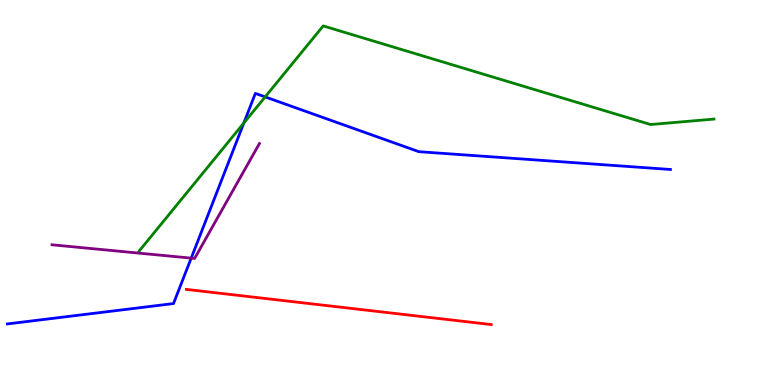[{'lines': ['blue', 'red'], 'intersections': []}, {'lines': ['green', 'red'], 'intersections': []}, {'lines': ['purple', 'red'], 'intersections': []}, {'lines': ['blue', 'green'], 'intersections': [{'x': 3.15, 'y': 6.81}, {'x': 3.42, 'y': 7.48}]}, {'lines': ['blue', 'purple'], 'intersections': [{'x': 2.47, 'y': 3.3}]}, {'lines': ['green', 'purple'], 'intersections': []}]